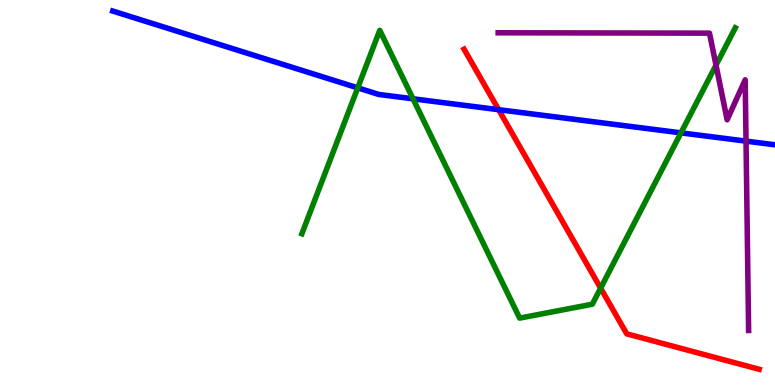[{'lines': ['blue', 'red'], 'intersections': [{'x': 6.43, 'y': 7.15}]}, {'lines': ['green', 'red'], 'intersections': [{'x': 7.75, 'y': 2.52}]}, {'lines': ['purple', 'red'], 'intersections': []}, {'lines': ['blue', 'green'], 'intersections': [{'x': 4.62, 'y': 7.72}, {'x': 5.33, 'y': 7.43}, {'x': 8.79, 'y': 6.55}]}, {'lines': ['blue', 'purple'], 'intersections': [{'x': 9.63, 'y': 6.33}]}, {'lines': ['green', 'purple'], 'intersections': [{'x': 9.24, 'y': 8.31}]}]